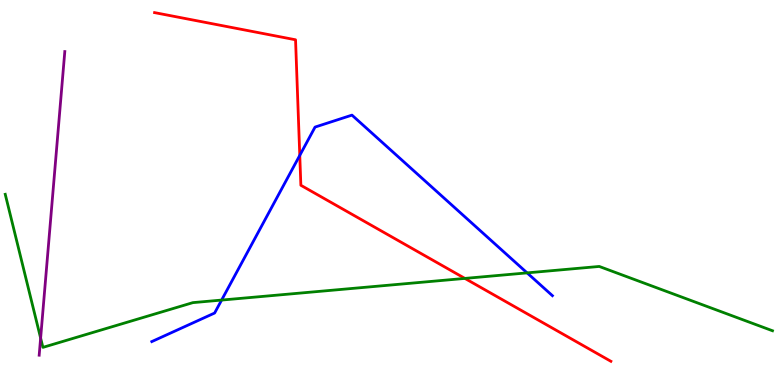[{'lines': ['blue', 'red'], 'intersections': [{'x': 3.87, 'y': 5.96}]}, {'lines': ['green', 'red'], 'intersections': [{'x': 6.0, 'y': 2.77}]}, {'lines': ['purple', 'red'], 'intersections': []}, {'lines': ['blue', 'green'], 'intersections': [{'x': 2.86, 'y': 2.21}, {'x': 6.8, 'y': 2.91}]}, {'lines': ['blue', 'purple'], 'intersections': []}, {'lines': ['green', 'purple'], 'intersections': [{'x': 0.524, 'y': 1.22}]}]